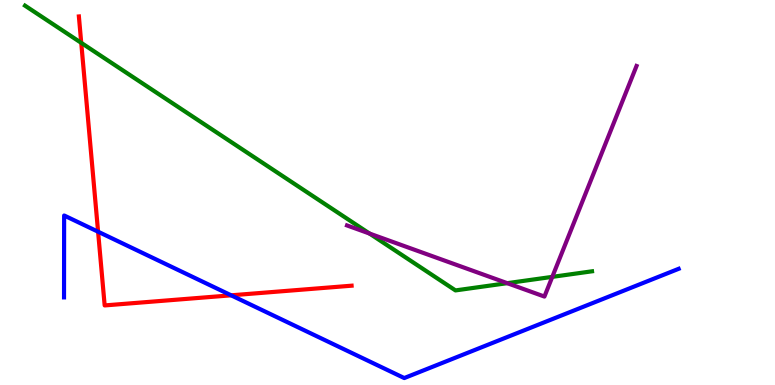[{'lines': ['blue', 'red'], 'intersections': [{'x': 1.27, 'y': 3.98}, {'x': 2.98, 'y': 2.33}]}, {'lines': ['green', 'red'], 'intersections': [{'x': 1.05, 'y': 8.89}]}, {'lines': ['purple', 'red'], 'intersections': []}, {'lines': ['blue', 'green'], 'intersections': []}, {'lines': ['blue', 'purple'], 'intersections': []}, {'lines': ['green', 'purple'], 'intersections': [{'x': 4.77, 'y': 3.93}, {'x': 6.55, 'y': 2.64}, {'x': 7.13, 'y': 2.81}]}]